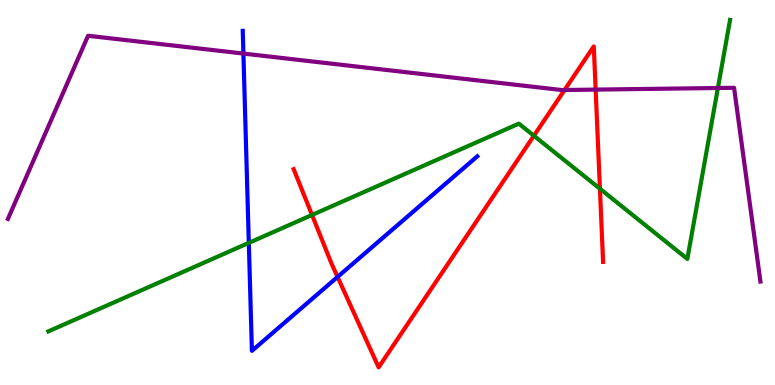[{'lines': ['blue', 'red'], 'intersections': [{'x': 4.36, 'y': 2.81}]}, {'lines': ['green', 'red'], 'intersections': [{'x': 4.03, 'y': 4.42}, {'x': 6.89, 'y': 6.47}, {'x': 7.74, 'y': 5.1}]}, {'lines': ['purple', 'red'], 'intersections': [{'x': 7.28, 'y': 7.66}, {'x': 7.69, 'y': 7.67}]}, {'lines': ['blue', 'green'], 'intersections': [{'x': 3.21, 'y': 3.69}]}, {'lines': ['blue', 'purple'], 'intersections': [{'x': 3.14, 'y': 8.61}]}, {'lines': ['green', 'purple'], 'intersections': [{'x': 9.26, 'y': 7.71}]}]